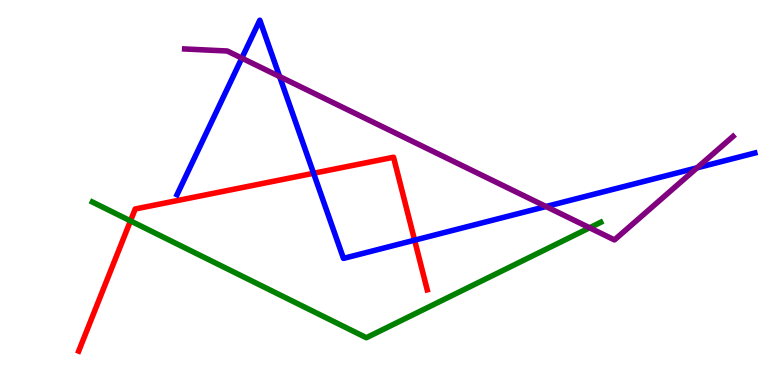[{'lines': ['blue', 'red'], 'intersections': [{'x': 4.05, 'y': 5.5}, {'x': 5.35, 'y': 3.76}]}, {'lines': ['green', 'red'], 'intersections': [{'x': 1.68, 'y': 4.26}]}, {'lines': ['purple', 'red'], 'intersections': []}, {'lines': ['blue', 'green'], 'intersections': []}, {'lines': ['blue', 'purple'], 'intersections': [{'x': 3.12, 'y': 8.49}, {'x': 3.61, 'y': 8.01}, {'x': 7.05, 'y': 4.64}, {'x': 8.99, 'y': 5.64}]}, {'lines': ['green', 'purple'], 'intersections': [{'x': 7.61, 'y': 4.08}]}]